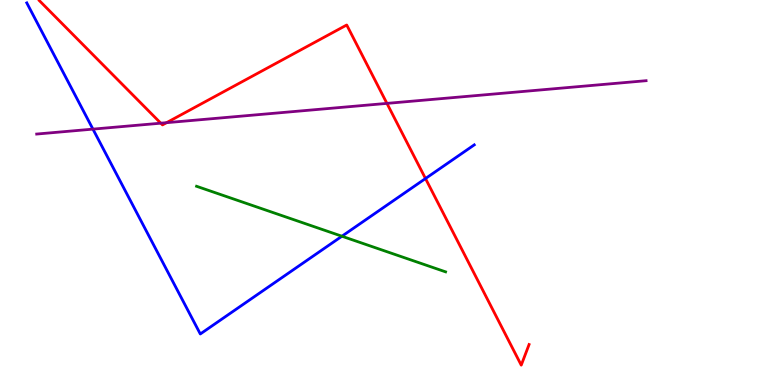[{'lines': ['blue', 'red'], 'intersections': [{'x': 5.49, 'y': 5.36}]}, {'lines': ['green', 'red'], 'intersections': []}, {'lines': ['purple', 'red'], 'intersections': [{'x': 2.07, 'y': 6.8}, {'x': 2.15, 'y': 6.81}, {'x': 4.99, 'y': 7.31}]}, {'lines': ['blue', 'green'], 'intersections': [{'x': 4.41, 'y': 3.86}]}, {'lines': ['blue', 'purple'], 'intersections': [{'x': 1.2, 'y': 6.65}]}, {'lines': ['green', 'purple'], 'intersections': []}]